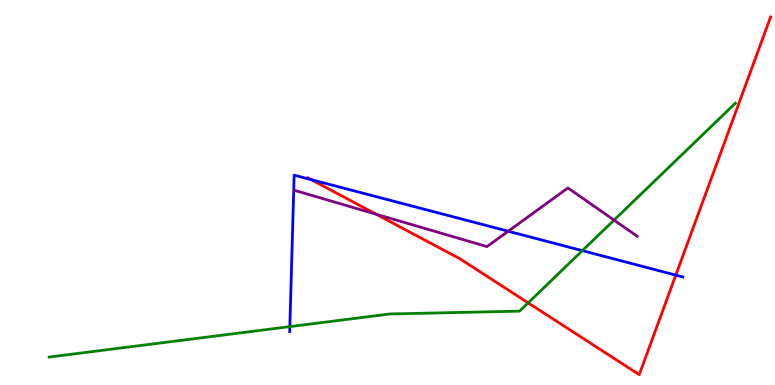[{'lines': ['blue', 'red'], 'intersections': [{'x': 4.02, 'y': 5.33}, {'x': 8.72, 'y': 2.85}]}, {'lines': ['green', 'red'], 'intersections': [{'x': 6.81, 'y': 2.13}]}, {'lines': ['purple', 'red'], 'intersections': [{'x': 4.85, 'y': 4.44}]}, {'lines': ['blue', 'green'], 'intersections': [{'x': 3.74, 'y': 1.52}, {'x': 7.51, 'y': 3.49}]}, {'lines': ['blue', 'purple'], 'intersections': [{'x': 6.56, 'y': 3.99}]}, {'lines': ['green', 'purple'], 'intersections': [{'x': 7.92, 'y': 4.28}]}]